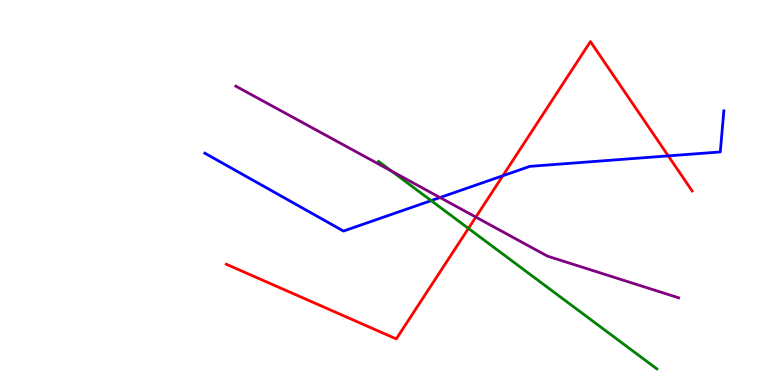[{'lines': ['blue', 'red'], 'intersections': [{'x': 6.49, 'y': 5.44}, {'x': 8.62, 'y': 5.95}]}, {'lines': ['green', 'red'], 'intersections': [{'x': 6.04, 'y': 4.07}]}, {'lines': ['purple', 'red'], 'intersections': [{'x': 6.14, 'y': 4.36}]}, {'lines': ['blue', 'green'], 'intersections': [{'x': 5.56, 'y': 4.79}]}, {'lines': ['blue', 'purple'], 'intersections': [{'x': 5.68, 'y': 4.87}]}, {'lines': ['green', 'purple'], 'intersections': [{'x': 5.05, 'y': 5.56}]}]